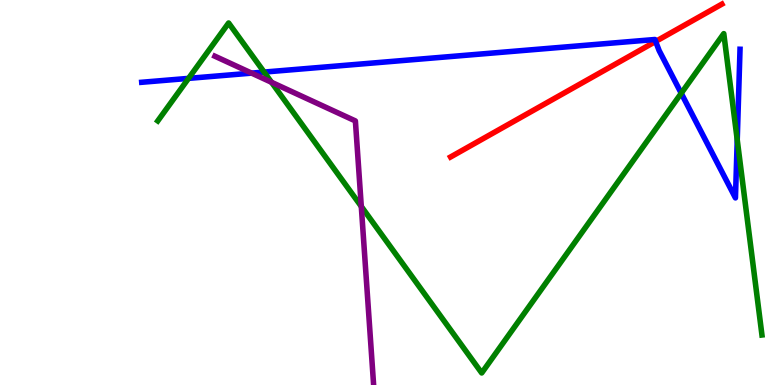[{'lines': ['blue', 'red'], 'intersections': [{'x': 8.46, 'y': 8.92}]}, {'lines': ['green', 'red'], 'intersections': []}, {'lines': ['purple', 'red'], 'intersections': []}, {'lines': ['blue', 'green'], 'intersections': [{'x': 2.43, 'y': 7.96}, {'x': 3.41, 'y': 8.13}, {'x': 8.79, 'y': 7.58}, {'x': 9.51, 'y': 6.37}]}, {'lines': ['blue', 'purple'], 'intersections': [{'x': 3.25, 'y': 8.1}]}, {'lines': ['green', 'purple'], 'intersections': [{'x': 3.5, 'y': 7.86}, {'x': 4.66, 'y': 4.64}]}]